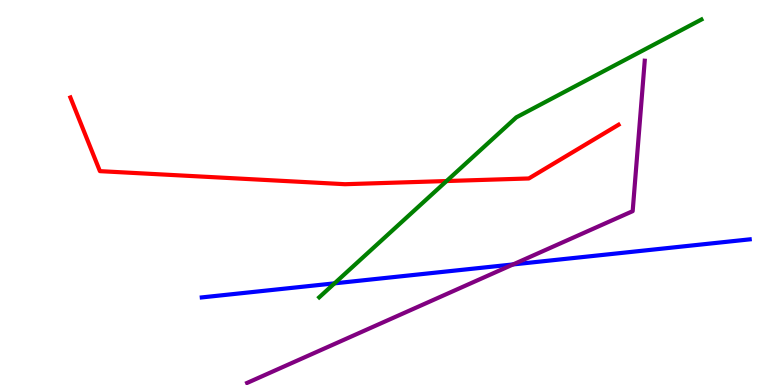[{'lines': ['blue', 'red'], 'intersections': []}, {'lines': ['green', 'red'], 'intersections': [{'x': 5.76, 'y': 5.3}]}, {'lines': ['purple', 'red'], 'intersections': []}, {'lines': ['blue', 'green'], 'intersections': [{'x': 4.32, 'y': 2.64}]}, {'lines': ['blue', 'purple'], 'intersections': [{'x': 6.62, 'y': 3.13}]}, {'lines': ['green', 'purple'], 'intersections': []}]